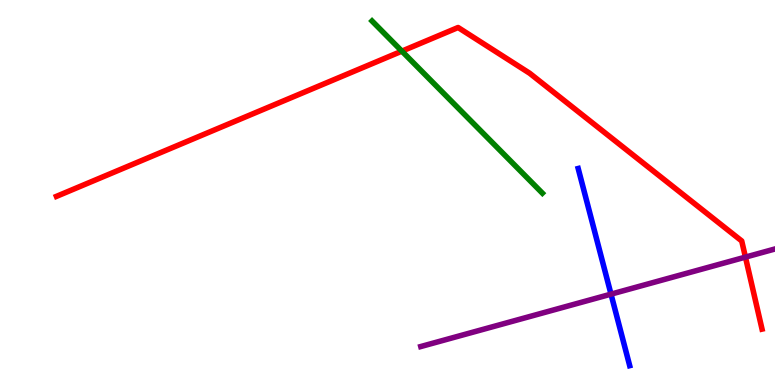[{'lines': ['blue', 'red'], 'intersections': []}, {'lines': ['green', 'red'], 'intersections': [{'x': 5.19, 'y': 8.67}]}, {'lines': ['purple', 'red'], 'intersections': [{'x': 9.62, 'y': 3.32}]}, {'lines': ['blue', 'green'], 'intersections': []}, {'lines': ['blue', 'purple'], 'intersections': [{'x': 7.88, 'y': 2.36}]}, {'lines': ['green', 'purple'], 'intersections': []}]